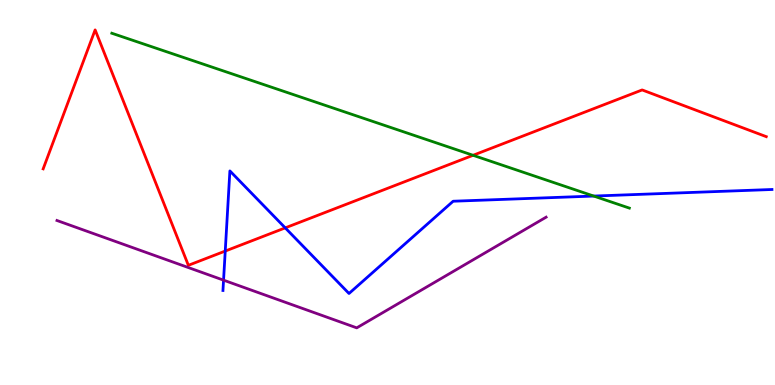[{'lines': ['blue', 'red'], 'intersections': [{'x': 2.91, 'y': 3.48}, {'x': 3.68, 'y': 4.08}]}, {'lines': ['green', 'red'], 'intersections': [{'x': 6.1, 'y': 5.97}]}, {'lines': ['purple', 'red'], 'intersections': []}, {'lines': ['blue', 'green'], 'intersections': [{'x': 7.66, 'y': 4.91}]}, {'lines': ['blue', 'purple'], 'intersections': [{'x': 2.88, 'y': 2.72}]}, {'lines': ['green', 'purple'], 'intersections': []}]